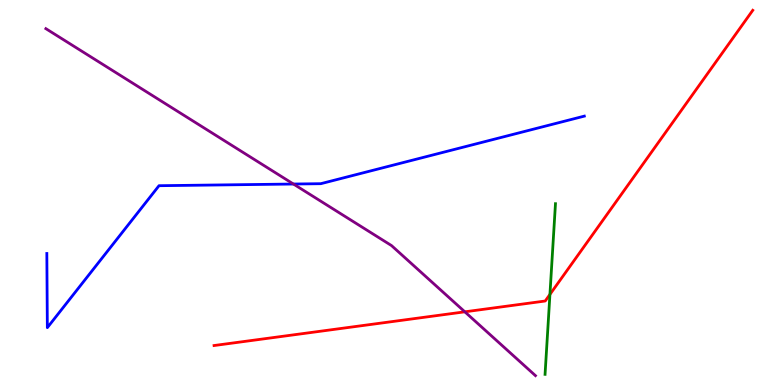[{'lines': ['blue', 'red'], 'intersections': []}, {'lines': ['green', 'red'], 'intersections': [{'x': 7.1, 'y': 2.35}]}, {'lines': ['purple', 'red'], 'intersections': [{'x': 6.0, 'y': 1.9}]}, {'lines': ['blue', 'green'], 'intersections': []}, {'lines': ['blue', 'purple'], 'intersections': [{'x': 3.79, 'y': 5.22}]}, {'lines': ['green', 'purple'], 'intersections': []}]